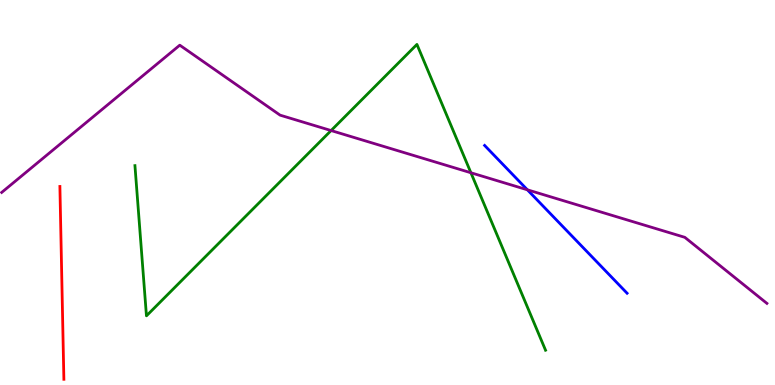[{'lines': ['blue', 'red'], 'intersections': []}, {'lines': ['green', 'red'], 'intersections': []}, {'lines': ['purple', 'red'], 'intersections': []}, {'lines': ['blue', 'green'], 'intersections': []}, {'lines': ['blue', 'purple'], 'intersections': [{'x': 6.81, 'y': 5.07}]}, {'lines': ['green', 'purple'], 'intersections': [{'x': 4.27, 'y': 6.61}, {'x': 6.08, 'y': 5.51}]}]